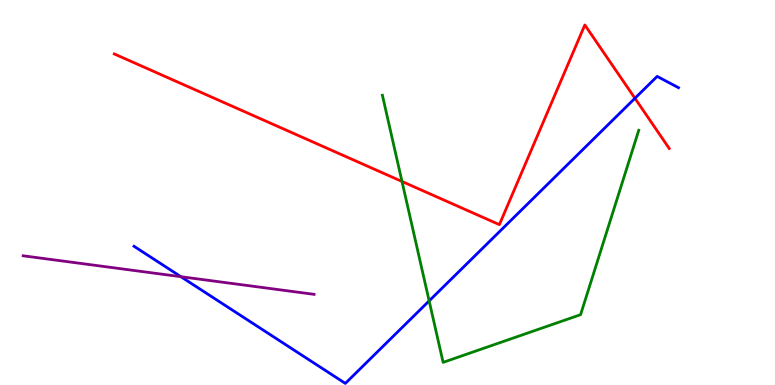[{'lines': ['blue', 'red'], 'intersections': [{'x': 8.19, 'y': 7.45}]}, {'lines': ['green', 'red'], 'intersections': [{'x': 5.19, 'y': 5.29}]}, {'lines': ['purple', 'red'], 'intersections': []}, {'lines': ['blue', 'green'], 'intersections': [{'x': 5.54, 'y': 2.18}]}, {'lines': ['blue', 'purple'], 'intersections': [{'x': 2.33, 'y': 2.81}]}, {'lines': ['green', 'purple'], 'intersections': []}]